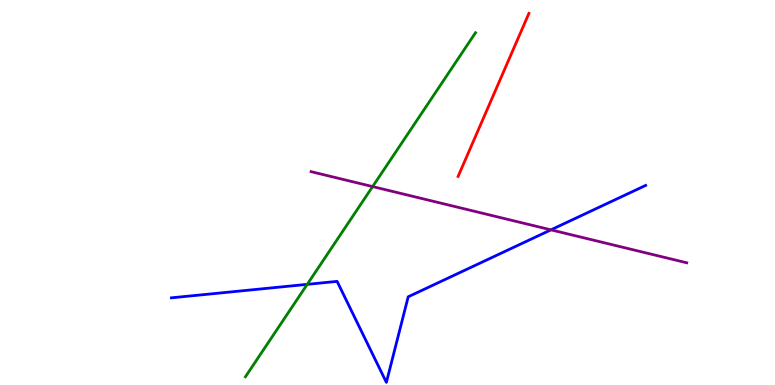[{'lines': ['blue', 'red'], 'intersections': []}, {'lines': ['green', 'red'], 'intersections': []}, {'lines': ['purple', 'red'], 'intersections': []}, {'lines': ['blue', 'green'], 'intersections': [{'x': 3.96, 'y': 2.61}]}, {'lines': ['blue', 'purple'], 'intersections': [{'x': 7.11, 'y': 4.03}]}, {'lines': ['green', 'purple'], 'intersections': [{'x': 4.81, 'y': 5.15}]}]